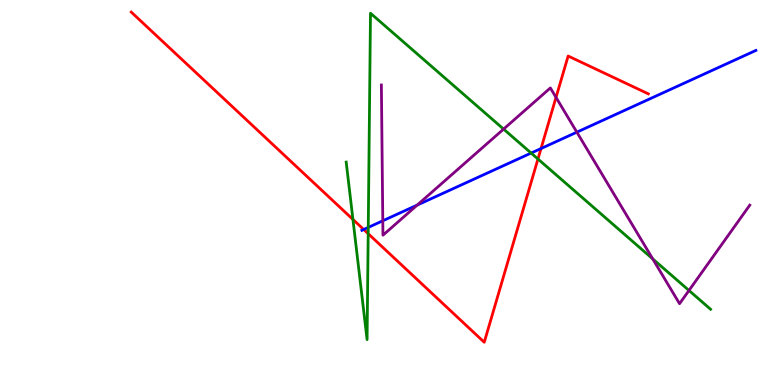[{'lines': ['blue', 'red'], 'intersections': [{'x': 4.69, 'y': 4.04}, {'x': 6.98, 'y': 6.14}]}, {'lines': ['green', 'red'], 'intersections': [{'x': 4.55, 'y': 4.3}, {'x': 4.75, 'y': 3.93}, {'x': 6.94, 'y': 5.87}]}, {'lines': ['purple', 'red'], 'intersections': [{'x': 7.17, 'y': 7.47}]}, {'lines': ['blue', 'green'], 'intersections': [{'x': 4.75, 'y': 4.09}, {'x': 6.85, 'y': 6.02}]}, {'lines': ['blue', 'purple'], 'intersections': [{'x': 4.94, 'y': 4.27}, {'x': 5.38, 'y': 4.67}, {'x': 7.44, 'y': 6.57}]}, {'lines': ['green', 'purple'], 'intersections': [{'x': 6.5, 'y': 6.65}, {'x': 8.42, 'y': 3.27}, {'x': 8.89, 'y': 2.46}]}]